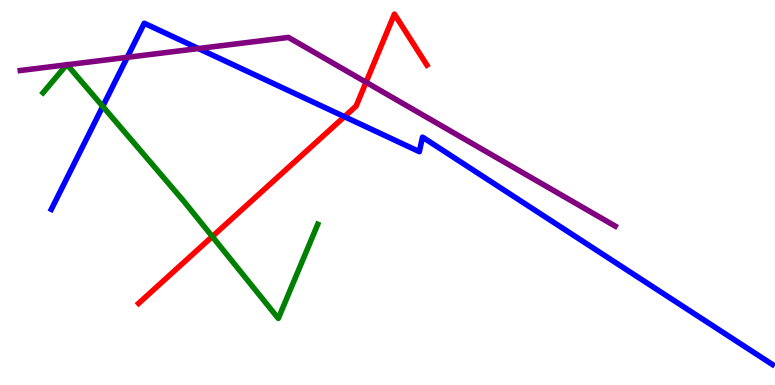[{'lines': ['blue', 'red'], 'intersections': [{'x': 4.44, 'y': 6.97}]}, {'lines': ['green', 'red'], 'intersections': [{'x': 2.74, 'y': 3.86}]}, {'lines': ['purple', 'red'], 'intersections': [{'x': 4.72, 'y': 7.86}]}, {'lines': ['blue', 'green'], 'intersections': [{'x': 1.33, 'y': 7.24}]}, {'lines': ['blue', 'purple'], 'intersections': [{'x': 1.64, 'y': 8.51}, {'x': 2.56, 'y': 8.74}]}, {'lines': ['green', 'purple'], 'intersections': [{'x': 0.86, 'y': 8.32}, {'x': 0.866, 'y': 8.32}]}]